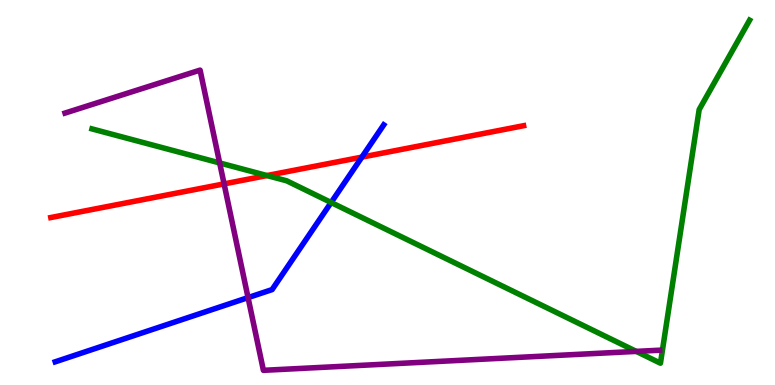[{'lines': ['blue', 'red'], 'intersections': [{'x': 4.67, 'y': 5.92}]}, {'lines': ['green', 'red'], 'intersections': [{'x': 3.44, 'y': 5.44}]}, {'lines': ['purple', 'red'], 'intersections': [{'x': 2.89, 'y': 5.22}]}, {'lines': ['blue', 'green'], 'intersections': [{'x': 4.27, 'y': 4.74}]}, {'lines': ['blue', 'purple'], 'intersections': [{'x': 3.2, 'y': 2.27}]}, {'lines': ['green', 'purple'], 'intersections': [{'x': 2.83, 'y': 5.77}, {'x': 8.21, 'y': 0.873}]}]